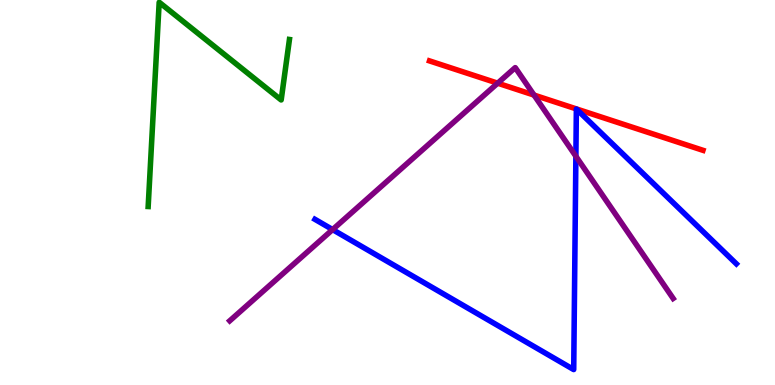[{'lines': ['blue', 'red'], 'intersections': []}, {'lines': ['green', 'red'], 'intersections': []}, {'lines': ['purple', 'red'], 'intersections': [{'x': 6.42, 'y': 7.84}, {'x': 6.89, 'y': 7.53}]}, {'lines': ['blue', 'green'], 'intersections': []}, {'lines': ['blue', 'purple'], 'intersections': [{'x': 4.29, 'y': 4.04}, {'x': 7.43, 'y': 5.94}]}, {'lines': ['green', 'purple'], 'intersections': []}]